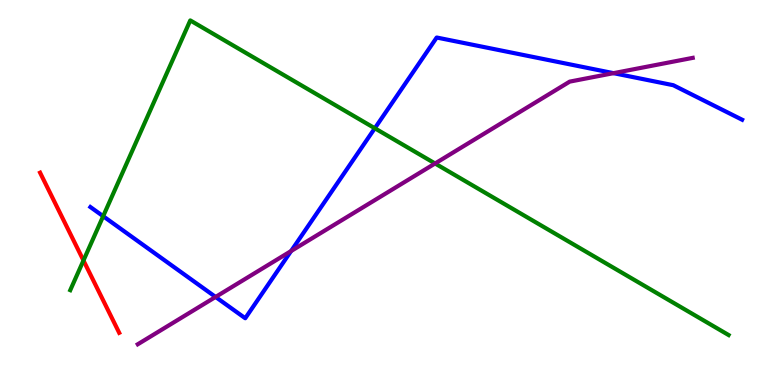[{'lines': ['blue', 'red'], 'intersections': []}, {'lines': ['green', 'red'], 'intersections': [{'x': 1.08, 'y': 3.23}]}, {'lines': ['purple', 'red'], 'intersections': []}, {'lines': ['blue', 'green'], 'intersections': [{'x': 1.33, 'y': 4.38}, {'x': 4.84, 'y': 6.67}]}, {'lines': ['blue', 'purple'], 'intersections': [{'x': 2.78, 'y': 2.29}, {'x': 3.76, 'y': 3.48}, {'x': 7.92, 'y': 8.1}]}, {'lines': ['green', 'purple'], 'intersections': [{'x': 5.61, 'y': 5.75}]}]